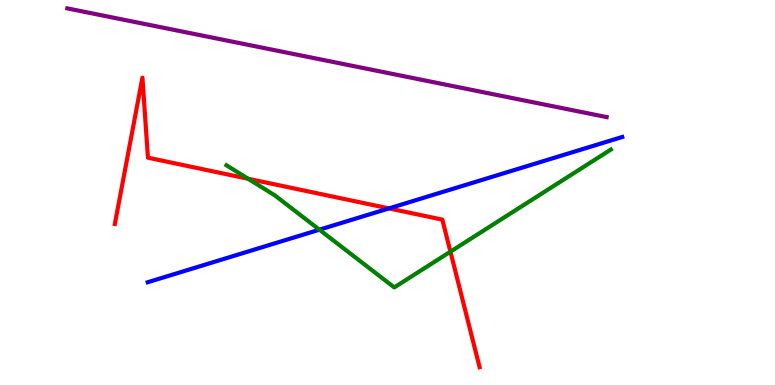[{'lines': ['blue', 'red'], 'intersections': [{'x': 5.02, 'y': 4.59}]}, {'lines': ['green', 'red'], 'intersections': [{'x': 3.2, 'y': 5.36}, {'x': 5.81, 'y': 3.46}]}, {'lines': ['purple', 'red'], 'intersections': []}, {'lines': ['blue', 'green'], 'intersections': [{'x': 4.12, 'y': 4.03}]}, {'lines': ['blue', 'purple'], 'intersections': []}, {'lines': ['green', 'purple'], 'intersections': []}]